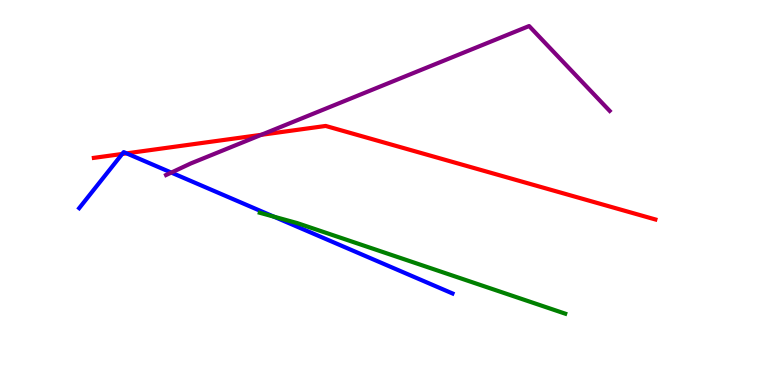[{'lines': ['blue', 'red'], 'intersections': [{'x': 1.58, 'y': 6.0}, {'x': 1.63, 'y': 6.02}]}, {'lines': ['green', 'red'], 'intersections': []}, {'lines': ['purple', 'red'], 'intersections': [{'x': 3.37, 'y': 6.5}]}, {'lines': ['blue', 'green'], 'intersections': [{'x': 3.53, 'y': 4.37}]}, {'lines': ['blue', 'purple'], 'intersections': [{'x': 2.21, 'y': 5.52}]}, {'lines': ['green', 'purple'], 'intersections': []}]